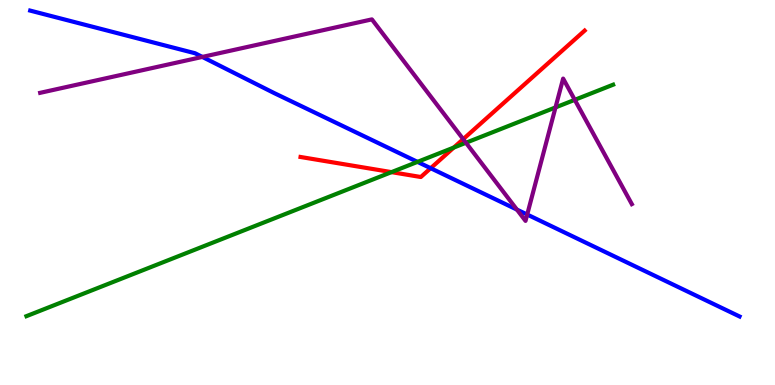[{'lines': ['blue', 'red'], 'intersections': [{'x': 5.56, 'y': 5.63}]}, {'lines': ['green', 'red'], 'intersections': [{'x': 5.05, 'y': 5.53}, {'x': 5.86, 'y': 6.17}]}, {'lines': ['purple', 'red'], 'intersections': [{'x': 5.98, 'y': 6.39}]}, {'lines': ['blue', 'green'], 'intersections': [{'x': 5.39, 'y': 5.8}]}, {'lines': ['blue', 'purple'], 'intersections': [{'x': 2.61, 'y': 8.52}, {'x': 6.67, 'y': 4.56}, {'x': 6.8, 'y': 4.43}]}, {'lines': ['green', 'purple'], 'intersections': [{'x': 6.01, 'y': 6.29}, {'x': 7.17, 'y': 7.21}, {'x': 7.42, 'y': 7.41}]}]